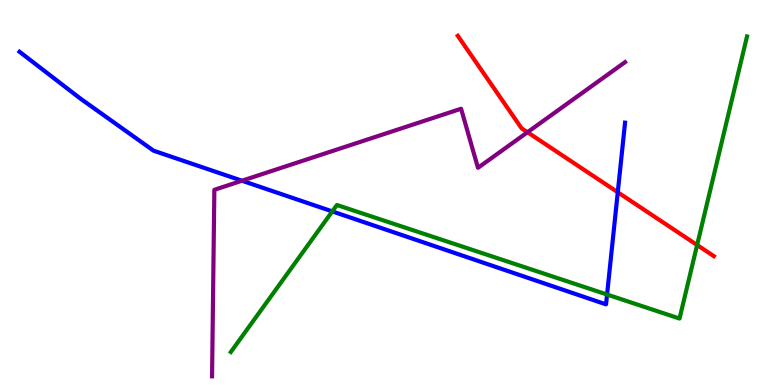[{'lines': ['blue', 'red'], 'intersections': [{'x': 7.97, 'y': 5.01}]}, {'lines': ['green', 'red'], 'intersections': [{'x': 9.0, 'y': 3.64}]}, {'lines': ['purple', 'red'], 'intersections': [{'x': 6.81, 'y': 6.57}]}, {'lines': ['blue', 'green'], 'intersections': [{'x': 4.29, 'y': 4.51}, {'x': 7.83, 'y': 2.35}]}, {'lines': ['blue', 'purple'], 'intersections': [{'x': 3.12, 'y': 5.31}]}, {'lines': ['green', 'purple'], 'intersections': []}]